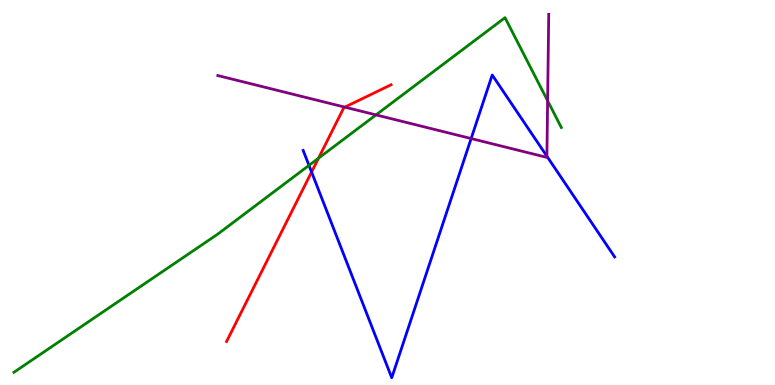[{'lines': ['blue', 'red'], 'intersections': [{'x': 4.02, 'y': 5.53}]}, {'lines': ['green', 'red'], 'intersections': [{'x': 4.11, 'y': 5.89}]}, {'lines': ['purple', 'red'], 'intersections': [{'x': 4.45, 'y': 7.22}]}, {'lines': ['blue', 'green'], 'intersections': [{'x': 3.99, 'y': 5.7}]}, {'lines': ['blue', 'purple'], 'intersections': [{'x': 6.08, 'y': 6.4}, {'x': 7.06, 'y': 5.94}]}, {'lines': ['green', 'purple'], 'intersections': [{'x': 4.85, 'y': 7.02}, {'x': 7.07, 'y': 7.38}]}]